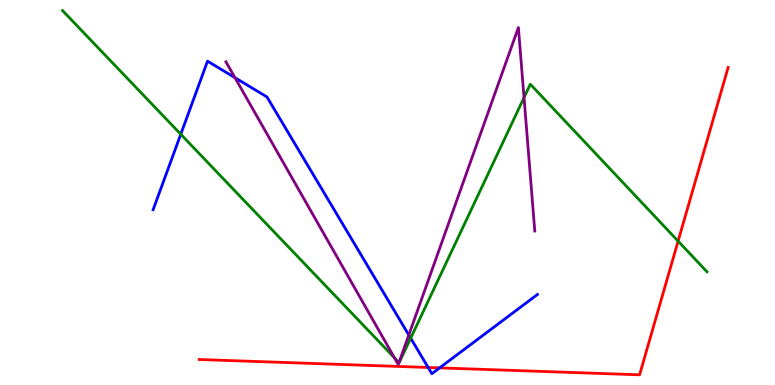[{'lines': ['blue', 'red'], 'intersections': [{'x': 5.52, 'y': 0.455}, {'x': 5.67, 'y': 0.445}]}, {'lines': ['green', 'red'], 'intersections': [{'x': 8.75, 'y': 3.74}]}, {'lines': ['purple', 'red'], 'intersections': []}, {'lines': ['blue', 'green'], 'intersections': [{'x': 2.33, 'y': 6.51}, {'x': 5.3, 'y': 1.22}]}, {'lines': ['blue', 'purple'], 'intersections': [{'x': 3.03, 'y': 7.98}, {'x': 5.27, 'y': 1.3}]}, {'lines': ['green', 'purple'], 'intersections': [{'x': 5.09, 'y': 0.705}, {'x': 5.15, 'y': 0.583}, {'x': 6.76, 'y': 7.47}]}]